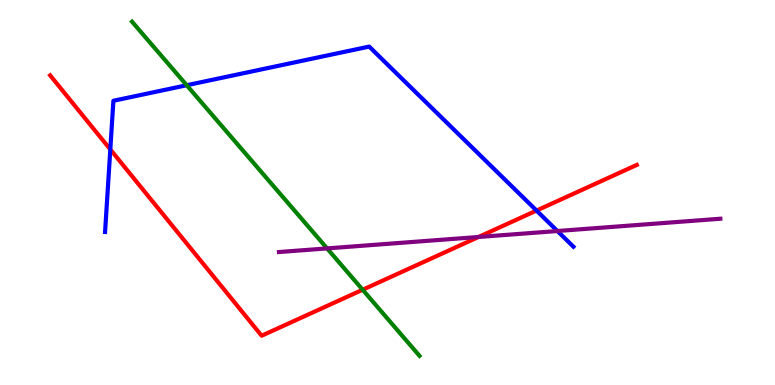[{'lines': ['blue', 'red'], 'intersections': [{'x': 1.42, 'y': 6.12}, {'x': 6.92, 'y': 4.53}]}, {'lines': ['green', 'red'], 'intersections': [{'x': 4.68, 'y': 2.47}]}, {'lines': ['purple', 'red'], 'intersections': [{'x': 6.17, 'y': 3.84}]}, {'lines': ['blue', 'green'], 'intersections': [{'x': 2.41, 'y': 7.79}]}, {'lines': ['blue', 'purple'], 'intersections': [{'x': 7.19, 'y': 4.0}]}, {'lines': ['green', 'purple'], 'intersections': [{'x': 4.22, 'y': 3.55}]}]